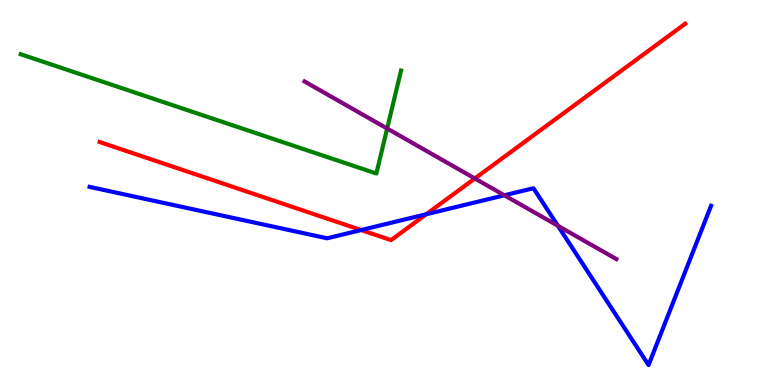[{'lines': ['blue', 'red'], 'intersections': [{'x': 4.66, 'y': 4.02}, {'x': 5.5, 'y': 4.44}]}, {'lines': ['green', 'red'], 'intersections': []}, {'lines': ['purple', 'red'], 'intersections': [{'x': 6.13, 'y': 5.36}]}, {'lines': ['blue', 'green'], 'intersections': []}, {'lines': ['blue', 'purple'], 'intersections': [{'x': 6.51, 'y': 4.93}, {'x': 7.2, 'y': 4.14}]}, {'lines': ['green', 'purple'], 'intersections': [{'x': 5.0, 'y': 6.66}]}]